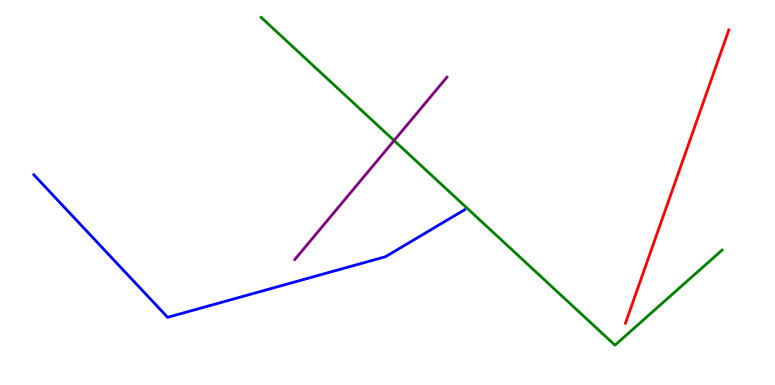[{'lines': ['blue', 'red'], 'intersections': []}, {'lines': ['green', 'red'], 'intersections': []}, {'lines': ['purple', 'red'], 'intersections': []}, {'lines': ['blue', 'green'], 'intersections': []}, {'lines': ['blue', 'purple'], 'intersections': []}, {'lines': ['green', 'purple'], 'intersections': [{'x': 5.08, 'y': 6.35}]}]